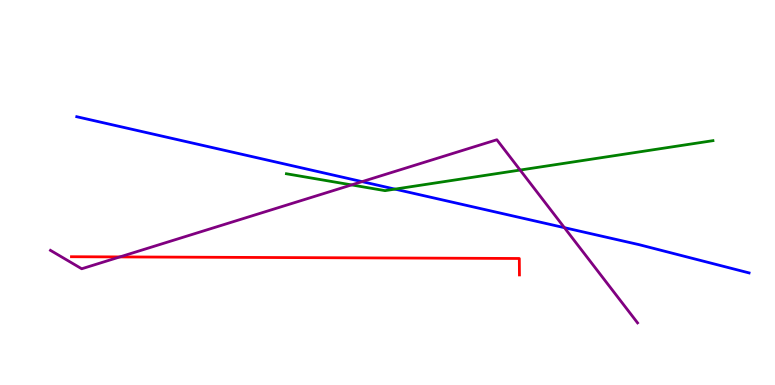[{'lines': ['blue', 'red'], 'intersections': []}, {'lines': ['green', 'red'], 'intersections': []}, {'lines': ['purple', 'red'], 'intersections': [{'x': 1.55, 'y': 3.33}]}, {'lines': ['blue', 'green'], 'intersections': [{'x': 5.1, 'y': 5.09}]}, {'lines': ['blue', 'purple'], 'intersections': [{'x': 4.67, 'y': 5.28}, {'x': 7.28, 'y': 4.09}]}, {'lines': ['green', 'purple'], 'intersections': [{'x': 4.54, 'y': 5.2}, {'x': 6.71, 'y': 5.58}]}]